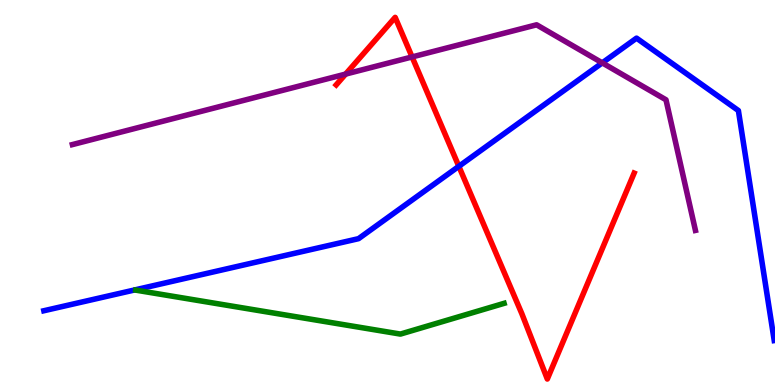[{'lines': ['blue', 'red'], 'intersections': [{'x': 5.92, 'y': 5.68}]}, {'lines': ['green', 'red'], 'intersections': []}, {'lines': ['purple', 'red'], 'intersections': [{'x': 4.46, 'y': 8.08}, {'x': 5.32, 'y': 8.52}]}, {'lines': ['blue', 'green'], 'intersections': []}, {'lines': ['blue', 'purple'], 'intersections': [{'x': 7.77, 'y': 8.37}]}, {'lines': ['green', 'purple'], 'intersections': []}]